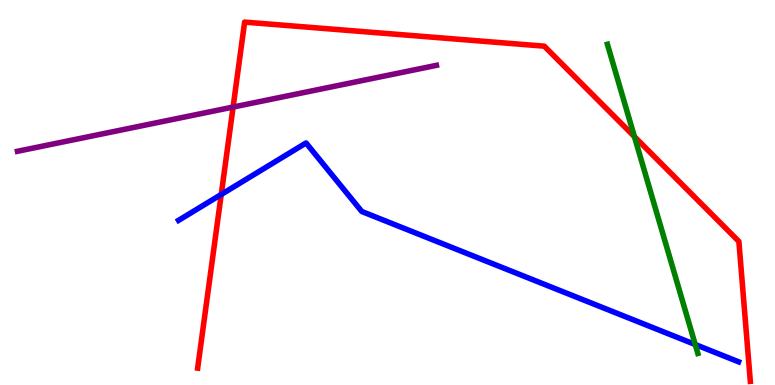[{'lines': ['blue', 'red'], 'intersections': [{'x': 2.85, 'y': 4.95}]}, {'lines': ['green', 'red'], 'intersections': [{'x': 8.19, 'y': 6.45}]}, {'lines': ['purple', 'red'], 'intersections': [{'x': 3.01, 'y': 7.22}]}, {'lines': ['blue', 'green'], 'intersections': [{'x': 8.97, 'y': 1.05}]}, {'lines': ['blue', 'purple'], 'intersections': []}, {'lines': ['green', 'purple'], 'intersections': []}]